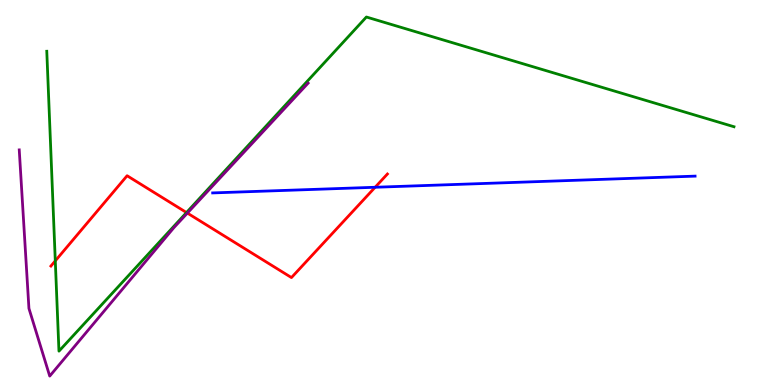[{'lines': ['blue', 'red'], 'intersections': [{'x': 4.84, 'y': 5.14}]}, {'lines': ['green', 'red'], 'intersections': [{'x': 0.713, 'y': 3.22}, {'x': 2.41, 'y': 4.48}]}, {'lines': ['purple', 'red'], 'intersections': [{'x': 2.42, 'y': 4.47}]}, {'lines': ['blue', 'green'], 'intersections': []}, {'lines': ['blue', 'purple'], 'intersections': []}, {'lines': ['green', 'purple'], 'intersections': []}]